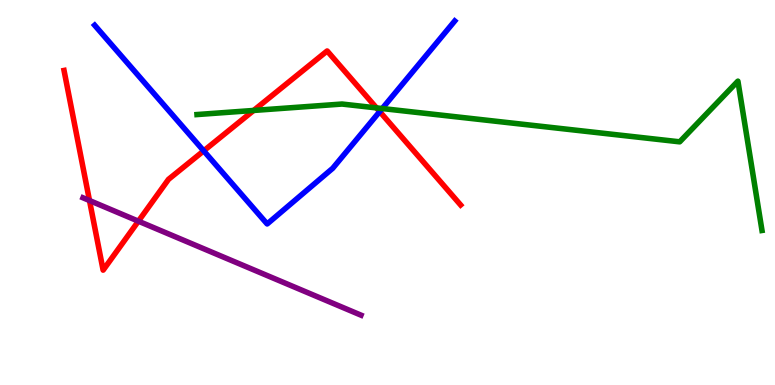[{'lines': ['blue', 'red'], 'intersections': [{'x': 2.63, 'y': 6.08}, {'x': 4.9, 'y': 7.1}]}, {'lines': ['green', 'red'], 'intersections': [{'x': 3.27, 'y': 7.13}, {'x': 4.86, 'y': 7.2}]}, {'lines': ['purple', 'red'], 'intersections': [{'x': 1.15, 'y': 4.79}, {'x': 1.79, 'y': 4.26}]}, {'lines': ['blue', 'green'], 'intersections': [{'x': 4.93, 'y': 7.18}]}, {'lines': ['blue', 'purple'], 'intersections': []}, {'lines': ['green', 'purple'], 'intersections': []}]